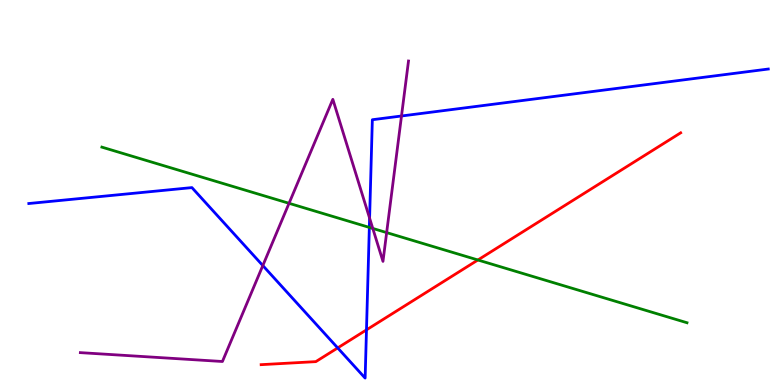[{'lines': ['blue', 'red'], 'intersections': [{'x': 4.36, 'y': 0.963}, {'x': 4.73, 'y': 1.43}]}, {'lines': ['green', 'red'], 'intersections': [{'x': 6.17, 'y': 3.25}]}, {'lines': ['purple', 'red'], 'intersections': []}, {'lines': ['blue', 'green'], 'intersections': [{'x': 4.77, 'y': 4.09}]}, {'lines': ['blue', 'purple'], 'intersections': [{'x': 3.39, 'y': 3.1}, {'x': 4.77, 'y': 4.33}, {'x': 5.18, 'y': 6.99}]}, {'lines': ['green', 'purple'], 'intersections': [{'x': 3.73, 'y': 4.72}, {'x': 4.81, 'y': 4.07}, {'x': 4.99, 'y': 3.96}]}]